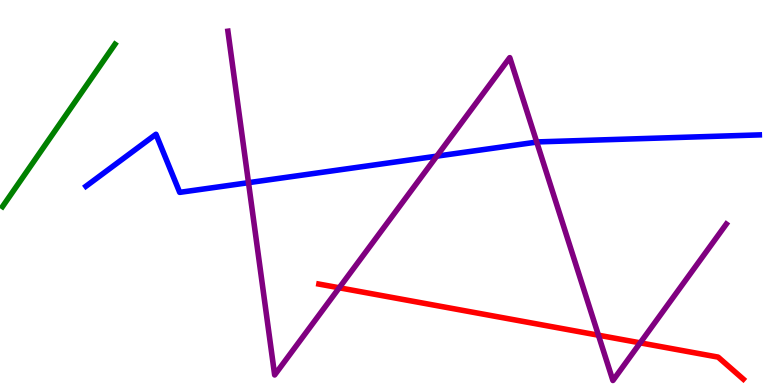[{'lines': ['blue', 'red'], 'intersections': []}, {'lines': ['green', 'red'], 'intersections': []}, {'lines': ['purple', 'red'], 'intersections': [{'x': 4.38, 'y': 2.53}, {'x': 7.72, 'y': 1.29}, {'x': 8.26, 'y': 1.09}]}, {'lines': ['blue', 'green'], 'intersections': []}, {'lines': ['blue', 'purple'], 'intersections': [{'x': 3.21, 'y': 5.26}, {'x': 5.64, 'y': 5.94}, {'x': 6.93, 'y': 6.31}]}, {'lines': ['green', 'purple'], 'intersections': []}]